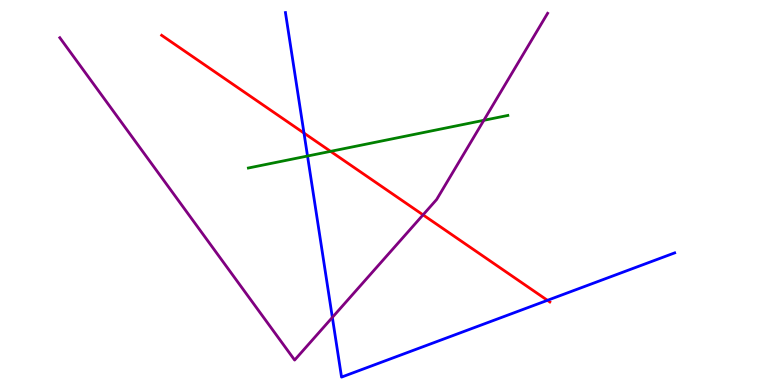[{'lines': ['blue', 'red'], 'intersections': [{'x': 3.92, 'y': 6.54}, {'x': 7.06, 'y': 2.2}]}, {'lines': ['green', 'red'], 'intersections': [{'x': 4.27, 'y': 6.07}]}, {'lines': ['purple', 'red'], 'intersections': [{'x': 5.46, 'y': 4.42}]}, {'lines': ['blue', 'green'], 'intersections': [{'x': 3.97, 'y': 5.95}]}, {'lines': ['blue', 'purple'], 'intersections': [{'x': 4.29, 'y': 1.76}]}, {'lines': ['green', 'purple'], 'intersections': [{'x': 6.24, 'y': 6.88}]}]